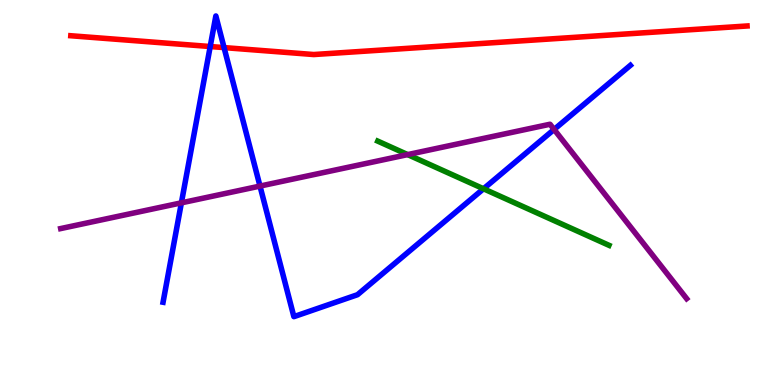[{'lines': ['blue', 'red'], 'intersections': [{'x': 2.71, 'y': 8.79}, {'x': 2.89, 'y': 8.76}]}, {'lines': ['green', 'red'], 'intersections': []}, {'lines': ['purple', 'red'], 'intersections': []}, {'lines': ['blue', 'green'], 'intersections': [{'x': 6.24, 'y': 5.1}]}, {'lines': ['blue', 'purple'], 'intersections': [{'x': 2.34, 'y': 4.73}, {'x': 3.35, 'y': 5.17}, {'x': 7.15, 'y': 6.64}]}, {'lines': ['green', 'purple'], 'intersections': [{'x': 5.26, 'y': 5.98}]}]